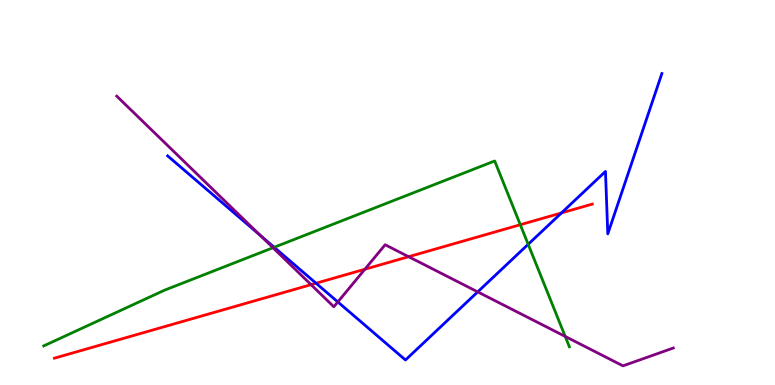[{'lines': ['blue', 'red'], 'intersections': [{'x': 4.08, 'y': 2.64}, {'x': 7.24, 'y': 4.47}]}, {'lines': ['green', 'red'], 'intersections': [{'x': 6.71, 'y': 4.16}]}, {'lines': ['purple', 'red'], 'intersections': [{'x': 4.01, 'y': 2.61}, {'x': 4.71, 'y': 3.01}, {'x': 5.27, 'y': 3.33}]}, {'lines': ['blue', 'green'], 'intersections': [{'x': 3.54, 'y': 3.58}, {'x': 6.82, 'y': 3.65}]}, {'lines': ['blue', 'purple'], 'intersections': [{'x': 3.36, 'y': 3.89}, {'x': 4.36, 'y': 2.16}, {'x': 6.16, 'y': 2.42}]}, {'lines': ['green', 'purple'], 'intersections': [{'x': 3.52, 'y': 3.57}, {'x': 7.29, 'y': 1.26}]}]